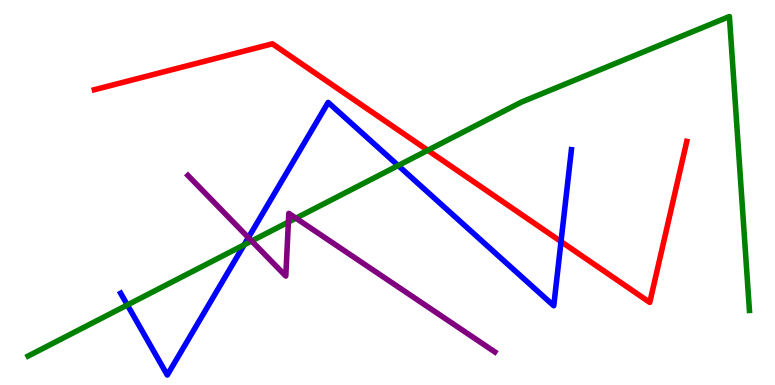[{'lines': ['blue', 'red'], 'intersections': [{'x': 7.24, 'y': 3.72}]}, {'lines': ['green', 'red'], 'intersections': [{'x': 5.52, 'y': 6.1}]}, {'lines': ['purple', 'red'], 'intersections': []}, {'lines': ['blue', 'green'], 'intersections': [{'x': 1.64, 'y': 2.08}, {'x': 3.15, 'y': 3.64}, {'x': 5.14, 'y': 5.7}]}, {'lines': ['blue', 'purple'], 'intersections': [{'x': 3.21, 'y': 3.83}]}, {'lines': ['green', 'purple'], 'intersections': [{'x': 3.25, 'y': 3.74}, {'x': 3.72, 'y': 4.23}, {'x': 3.82, 'y': 4.33}]}]